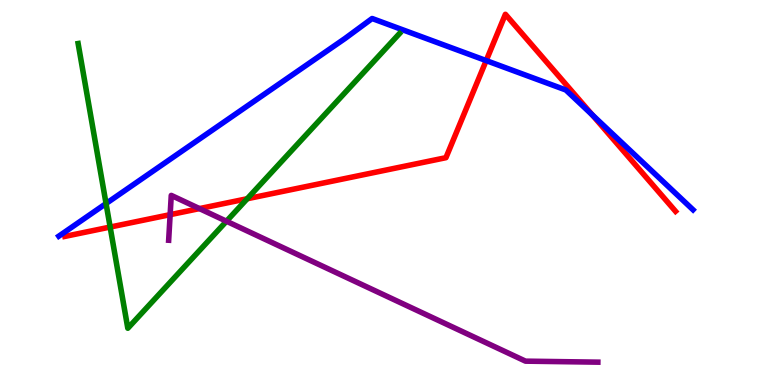[{'lines': ['blue', 'red'], 'intersections': [{'x': 6.27, 'y': 8.43}, {'x': 7.64, 'y': 7.02}]}, {'lines': ['green', 'red'], 'intersections': [{'x': 1.42, 'y': 4.1}, {'x': 3.19, 'y': 4.84}]}, {'lines': ['purple', 'red'], 'intersections': [{'x': 2.2, 'y': 4.42}, {'x': 2.57, 'y': 4.58}]}, {'lines': ['blue', 'green'], 'intersections': [{'x': 1.37, 'y': 4.71}]}, {'lines': ['blue', 'purple'], 'intersections': []}, {'lines': ['green', 'purple'], 'intersections': [{'x': 2.92, 'y': 4.25}]}]